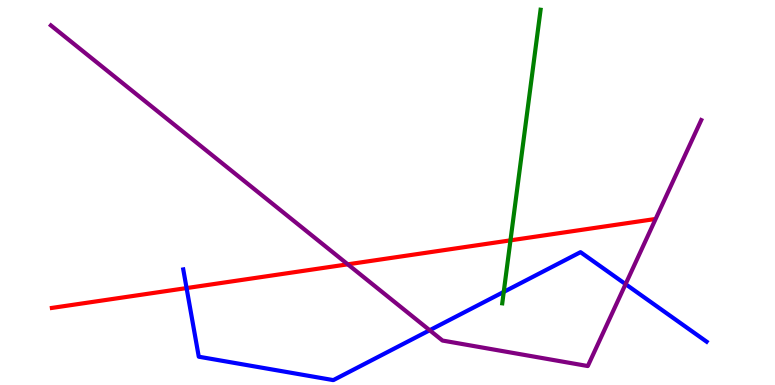[{'lines': ['blue', 'red'], 'intersections': [{'x': 2.41, 'y': 2.52}]}, {'lines': ['green', 'red'], 'intersections': [{'x': 6.59, 'y': 3.76}]}, {'lines': ['purple', 'red'], 'intersections': [{'x': 4.49, 'y': 3.13}]}, {'lines': ['blue', 'green'], 'intersections': [{'x': 6.5, 'y': 2.42}]}, {'lines': ['blue', 'purple'], 'intersections': [{'x': 5.54, 'y': 1.42}, {'x': 8.07, 'y': 2.62}]}, {'lines': ['green', 'purple'], 'intersections': []}]